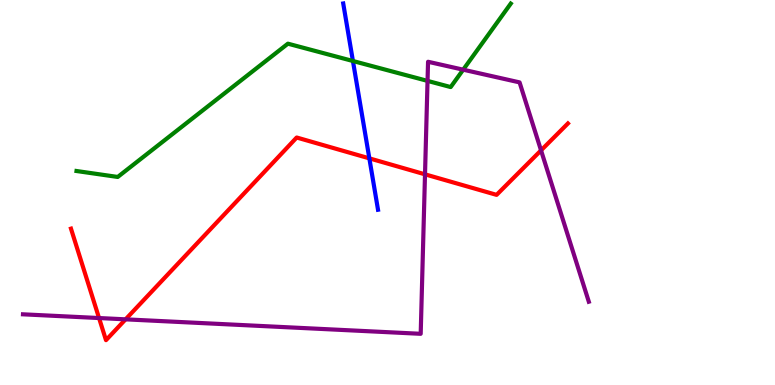[{'lines': ['blue', 'red'], 'intersections': [{'x': 4.77, 'y': 5.89}]}, {'lines': ['green', 'red'], 'intersections': []}, {'lines': ['purple', 'red'], 'intersections': [{'x': 1.28, 'y': 1.74}, {'x': 1.62, 'y': 1.71}, {'x': 5.48, 'y': 5.47}, {'x': 6.98, 'y': 6.09}]}, {'lines': ['blue', 'green'], 'intersections': [{'x': 4.55, 'y': 8.42}]}, {'lines': ['blue', 'purple'], 'intersections': []}, {'lines': ['green', 'purple'], 'intersections': [{'x': 5.52, 'y': 7.9}, {'x': 5.98, 'y': 8.19}]}]